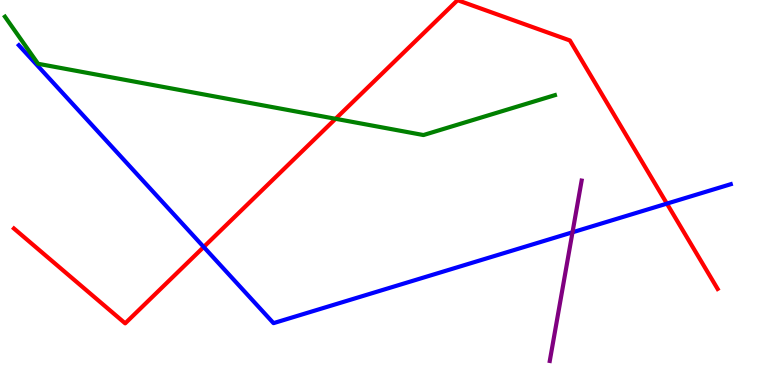[{'lines': ['blue', 'red'], 'intersections': [{'x': 2.63, 'y': 3.58}, {'x': 8.61, 'y': 4.71}]}, {'lines': ['green', 'red'], 'intersections': [{'x': 4.33, 'y': 6.91}]}, {'lines': ['purple', 'red'], 'intersections': []}, {'lines': ['blue', 'green'], 'intersections': []}, {'lines': ['blue', 'purple'], 'intersections': [{'x': 7.39, 'y': 3.97}]}, {'lines': ['green', 'purple'], 'intersections': []}]